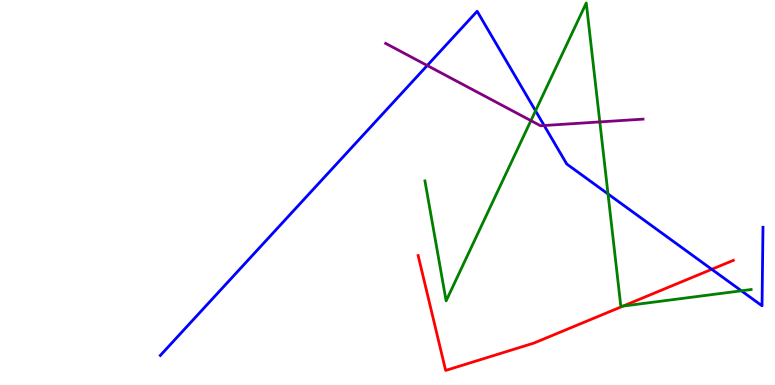[{'lines': ['blue', 'red'], 'intersections': [{'x': 9.18, 'y': 3.01}]}, {'lines': ['green', 'red'], 'intersections': [{'x': 8.04, 'y': 2.05}]}, {'lines': ['purple', 'red'], 'intersections': []}, {'lines': ['blue', 'green'], 'intersections': [{'x': 6.91, 'y': 7.12}, {'x': 7.85, 'y': 4.96}, {'x': 9.57, 'y': 2.45}]}, {'lines': ['blue', 'purple'], 'intersections': [{'x': 5.51, 'y': 8.3}, {'x': 7.02, 'y': 6.74}]}, {'lines': ['green', 'purple'], 'intersections': [{'x': 6.85, 'y': 6.87}, {'x': 7.74, 'y': 6.83}]}]